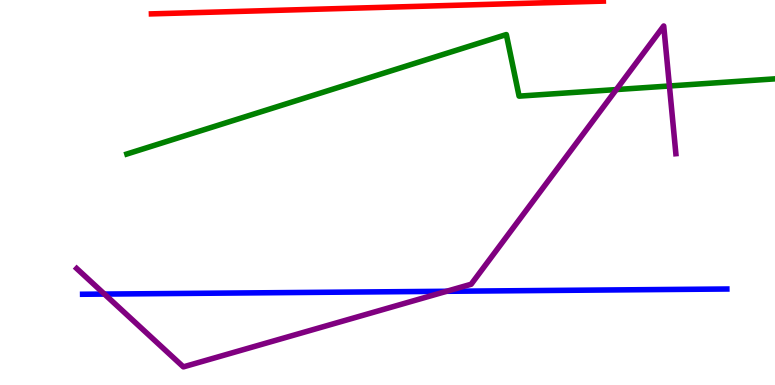[{'lines': ['blue', 'red'], 'intersections': []}, {'lines': ['green', 'red'], 'intersections': []}, {'lines': ['purple', 'red'], 'intersections': []}, {'lines': ['blue', 'green'], 'intersections': []}, {'lines': ['blue', 'purple'], 'intersections': [{'x': 1.35, 'y': 2.36}, {'x': 5.76, 'y': 2.43}]}, {'lines': ['green', 'purple'], 'intersections': [{'x': 7.95, 'y': 7.67}, {'x': 8.64, 'y': 7.77}]}]